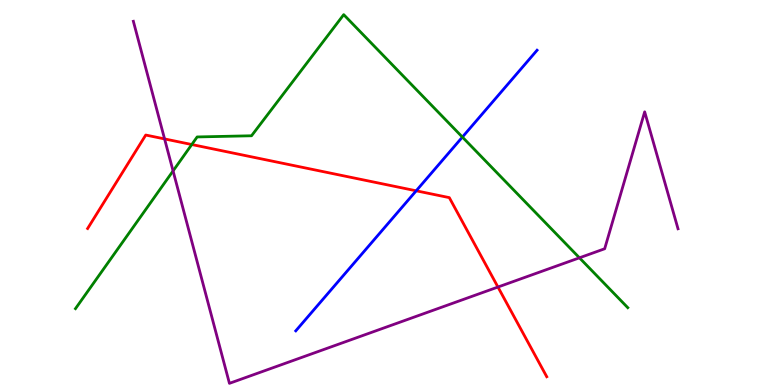[{'lines': ['blue', 'red'], 'intersections': [{'x': 5.37, 'y': 5.04}]}, {'lines': ['green', 'red'], 'intersections': [{'x': 2.47, 'y': 6.25}]}, {'lines': ['purple', 'red'], 'intersections': [{'x': 2.12, 'y': 6.39}, {'x': 6.43, 'y': 2.54}]}, {'lines': ['blue', 'green'], 'intersections': [{'x': 5.97, 'y': 6.44}]}, {'lines': ['blue', 'purple'], 'intersections': []}, {'lines': ['green', 'purple'], 'intersections': [{'x': 2.23, 'y': 5.56}, {'x': 7.48, 'y': 3.3}]}]